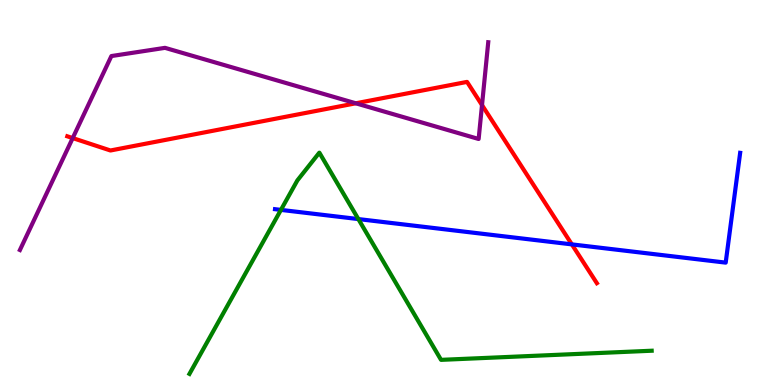[{'lines': ['blue', 'red'], 'intersections': [{'x': 7.38, 'y': 3.65}]}, {'lines': ['green', 'red'], 'intersections': []}, {'lines': ['purple', 'red'], 'intersections': [{'x': 0.938, 'y': 6.41}, {'x': 4.59, 'y': 7.32}, {'x': 6.22, 'y': 7.27}]}, {'lines': ['blue', 'green'], 'intersections': [{'x': 3.62, 'y': 4.55}, {'x': 4.62, 'y': 4.31}]}, {'lines': ['blue', 'purple'], 'intersections': []}, {'lines': ['green', 'purple'], 'intersections': []}]